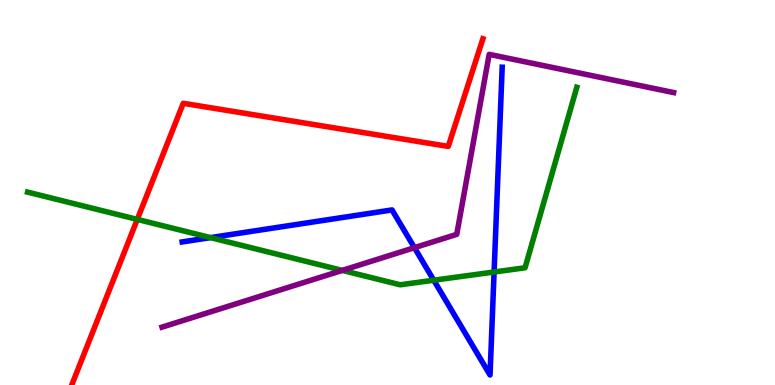[{'lines': ['blue', 'red'], 'intersections': []}, {'lines': ['green', 'red'], 'intersections': [{'x': 1.77, 'y': 4.3}]}, {'lines': ['purple', 'red'], 'intersections': []}, {'lines': ['blue', 'green'], 'intersections': [{'x': 2.72, 'y': 3.83}, {'x': 5.6, 'y': 2.72}, {'x': 6.38, 'y': 2.94}]}, {'lines': ['blue', 'purple'], 'intersections': [{'x': 5.35, 'y': 3.57}]}, {'lines': ['green', 'purple'], 'intersections': [{'x': 4.42, 'y': 2.98}]}]